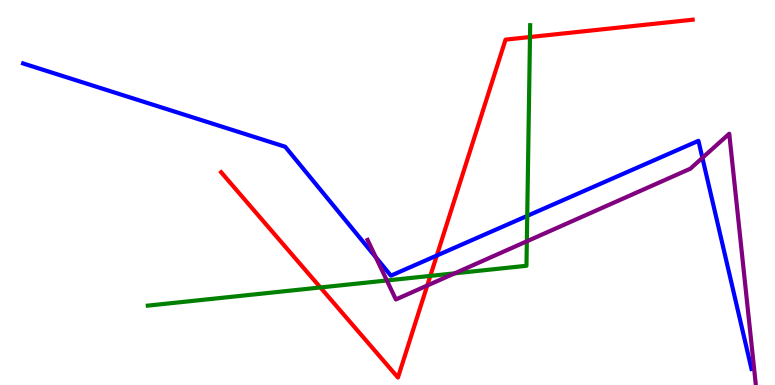[{'lines': ['blue', 'red'], 'intersections': [{'x': 5.64, 'y': 3.36}]}, {'lines': ['green', 'red'], 'intersections': [{'x': 4.13, 'y': 2.53}, {'x': 5.55, 'y': 2.83}, {'x': 6.84, 'y': 9.04}]}, {'lines': ['purple', 'red'], 'intersections': [{'x': 5.51, 'y': 2.58}]}, {'lines': ['blue', 'green'], 'intersections': [{'x': 6.8, 'y': 4.39}]}, {'lines': ['blue', 'purple'], 'intersections': [{'x': 4.85, 'y': 3.32}, {'x': 9.06, 'y': 5.9}]}, {'lines': ['green', 'purple'], 'intersections': [{'x': 4.99, 'y': 2.71}, {'x': 5.87, 'y': 2.9}, {'x': 6.8, 'y': 3.73}]}]